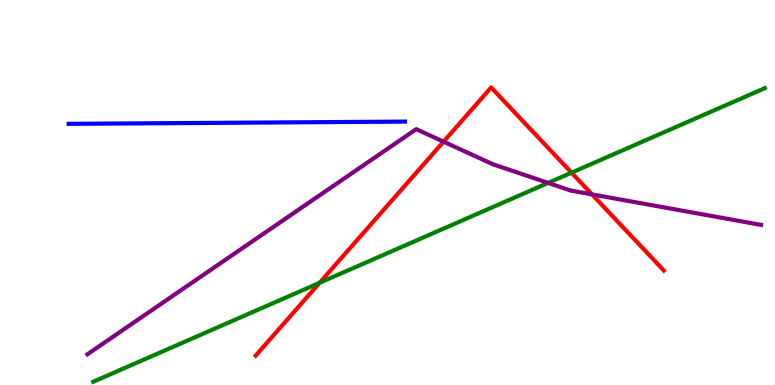[{'lines': ['blue', 'red'], 'intersections': []}, {'lines': ['green', 'red'], 'intersections': [{'x': 4.12, 'y': 2.65}, {'x': 7.37, 'y': 5.51}]}, {'lines': ['purple', 'red'], 'intersections': [{'x': 5.72, 'y': 6.32}, {'x': 7.64, 'y': 4.95}]}, {'lines': ['blue', 'green'], 'intersections': []}, {'lines': ['blue', 'purple'], 'intersections': []}, {'lines': ['green', 'purple'], 'intersections': [{'x': 7.07, 'y': 5.25}]}]